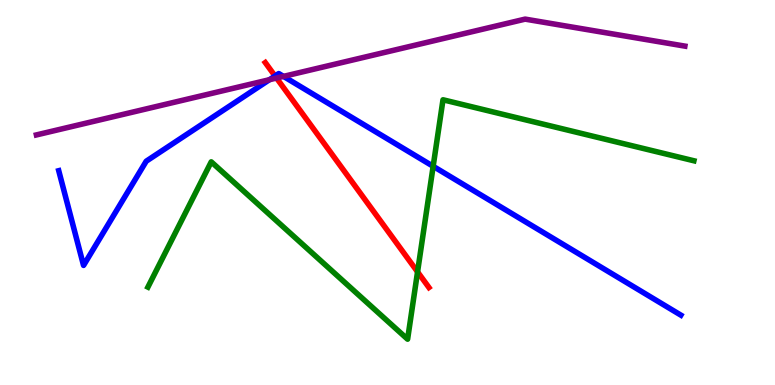[{'lines': ['blue', 'red'], 'intersections': [{'x': 3.55, 'y': 8.03}]}, {'lines': ['green', 'red'], 'intersections': [{'x': 5.39, 'y': 2.94}]}, {'lines': ['purple', 'red'], 'intersections': [{'x': 3.57, 'y': 7.97}]}, {'lines': ['blue', 'green'], 'intersections': [{'x': 5.59, 'y': 5.68}]}, {'lines': ['blue', 'purple'], 'intersections': [{'x': 3.48, 'y': 7.93}, {'x': 3.66, 'y': 8.02}]}, {'lines': ['green', 'purple'], 'intersections': []}]